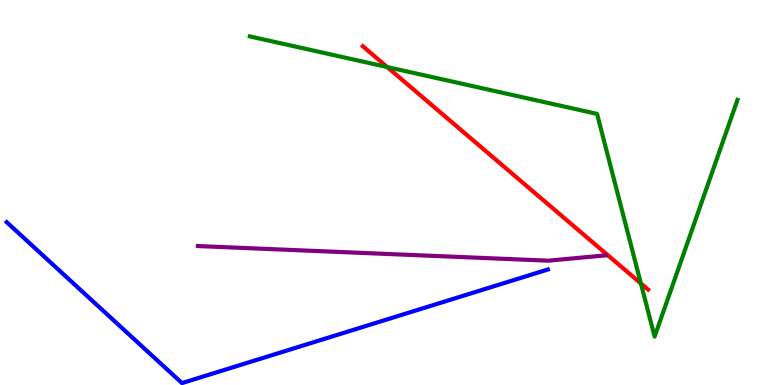[{'lines': ['blue', 'red'], 'intersections': []}, {'lines': ['green', 'red'], 'intersections': [{'x': 5.0, 'y': 8.26}, {'x': 8.27, 'y': 2.64}]}, {'lines': ['purple', 'red'], 'intersections': []}, {'lines': ['blue', 'green'], 'intersections': []}, {'lines': ['blue', 'purple'], 'intersections': []}, {'lines': ['green', 'purple'], 'intersections': []}]